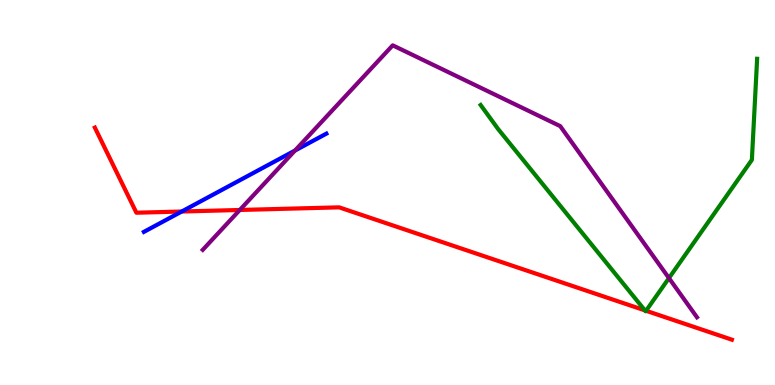[{'lines': ['blue', 'red'], 'intersections': [{'x': 2.34, 'y': 4.51}]}, {'lines': ['green', 'red'], 'intersections': [{'x': 8.32, 'y': 1.94}, {'x': 8.34, 'y': 1.93}]}, {'lines': ['purple', 'red'], 'intersections': [{'x': 3.09, 'y': 4.55}]}, {'lines': ['blue', 'green'], 'intersections': []}, {'lines': ['blue', 'purple'], 'intersections': [{'x': 3.81, 'y': 6.09}]}, {'lines': ['green', 'purple'], 'intersections': [{'x': 8.63, 'y': 2.78}]}]